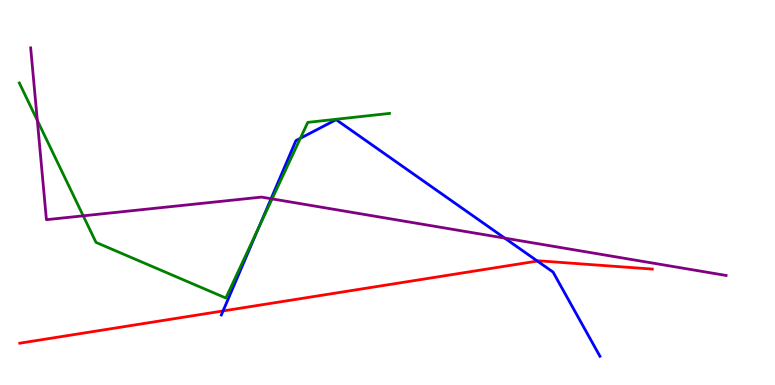[{'lines': ['blue', 'red'], 'intersections': [{'x': 2.88, 'y': 1.92}, {'x': 6.93, 'y': 3.22}]}, {'lines': ['green', 'red'], 'intersections': []}, {'lines': ['purple', 'red'], 'intersections': []}, {'lines': ['blue', 'green'], 'intersections': [{'x': 3.34, 'y': 4.09}, {'x': 3.88, 'y': 6.41}]}, {'lines': ['blue', 'purple'], 'intersections': [{'x': 3.5, 'y': 4.84}, {'x': 6.51, 'y': 3.82}]}, {'lines': ['green', 'purple'], 'intersections': [{'x': 0.481, 'y': 6.87}, {'x': 1.07, 'y': 4.39}, {'x': 3.51, 'y': 4.83}]}]